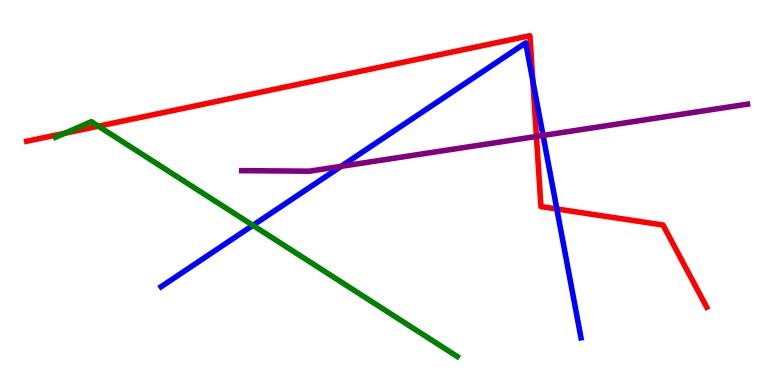[{'lines': ['blue', 'red'], 'intersections': [{'x': 6.88, 'y': 7.9}, {'x': 7.19, 'y': 4.57}]}, {'lines': ['green', 'red'], 'intersections': [{'x': 0.836, 'y': 6.54}, {'x': 1.27, 'y': 6.72}]}, {'lines': ['purple', 'red'], 'intersections': [{'x': 6.92, 'y': 6.46}]}, {'lines': ['blue', 'green'], 'intersections': [{'x': 3.26, 'y': 4.15}]}, {'lines': ['blue', 'purple'], 'intersections': [{'x': 4.4, 'y': 5.68}, {'x': 7.01, 'y': 6.48}]}, {'lines': ['green', 'purple'], 'intersections': []}]